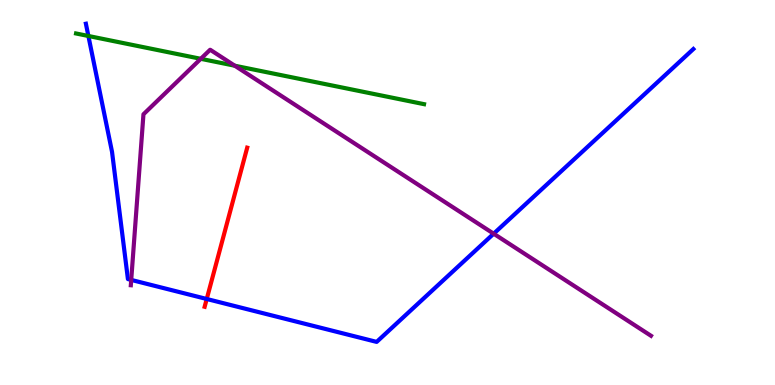[{'lines': ['blue', 'red'], 'intersections': [{'x': 2.67, 'y': 2.23}]}, {'lines': ['green', 'red'], 'intersections': []}, {'lines': ['purple', 'red'], 'intersections': []}, {'lines': ['blue', 'green'], 'intersections': [{'x': 1.14, 'y': 9.07}]}, {'lines': ['blue', 'purple'], 'intersections': [{'x': 1.69, 'y': 2.73}, {'x': 6.37, 'y': 3.93}]}, {'lines': ['green', 'purple'], 'intersections': [{'x': 2.59, 'y': 8.47}, {'x': 3.03, 'y': 8.29}]}]